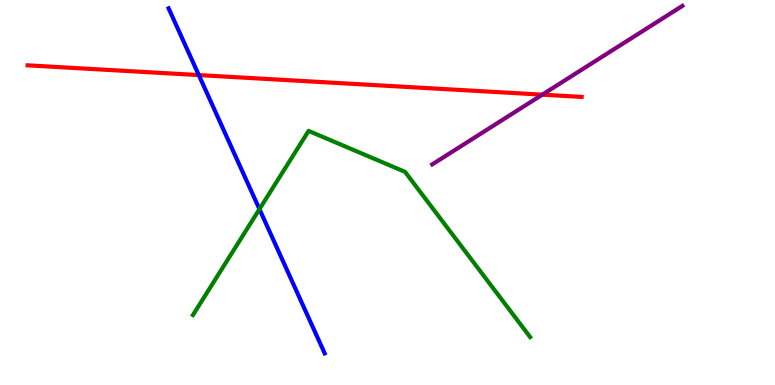[{'lines': ['blue', 'red'], 'intersections': [{'x': 2.57, 'y': 8.05}]}, {'lines': ['green', 'red'], 'intersections': []}, {'lines': ['purple', 'red'], 'intersections': [{'x': 7.0, 'y': 7.54}]}, {'lines': ['blue', 'green'], 'intersections': [{'x': 3.35, 'y': 4.57}]}, {'lines': ['blue', 'purple'], 'intersections': []}, {'lines': ['green', 'purple'], 'intersections': []}]